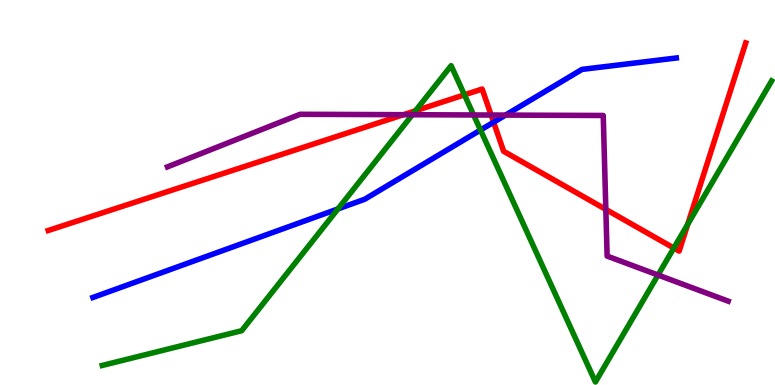[{'lines': ['blue', 'red'], 'intersections': [{'x': 6.37, 'y': 6.83}]}, {'lines': ['green', 'red'], 'intersections': [{'x': 5.36, 'y': 7.12}, {'x': 5.99, 'y': 7.54}, {'x': 8.69, 'y': 3.56}, {'x': 8.87, 'y': 4.17}]}, {'lines': ['purple', 'red'], 'intersections': [{'x': 5.21, 'y': 7.02}, {'x': 6.34, 'y': 7.01}, {'x': 7.82, 'y': 4.56}]}, {'lines': ['blue', 'green'], 'intersections': [{'x': 4.36, 'y': 4.57}, {'x': 6.2, 'y': 6.62}]}, {'lines': ['blue', 'purple'], 'intersections': [{'x': 6.52, 'y': 7.01}]}, {'lines': ['green', 'purple'], 'intersections': [{'x': 5.32, 'y': 7.02}, {'x': 6.11, 'y': 7.01}, {'x': 8.49, 'y': 2.86}]}]